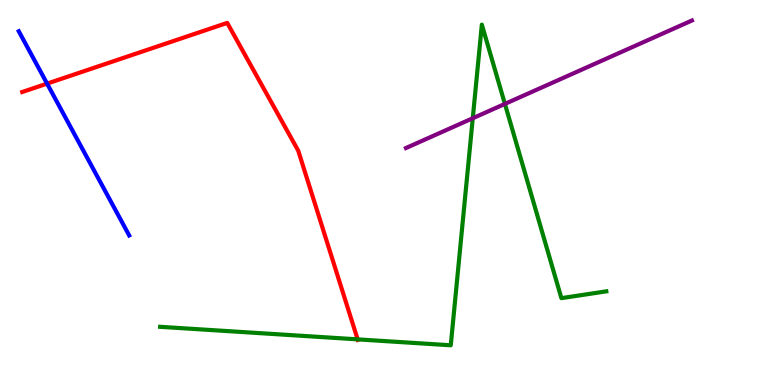[{'lines': ['blue', 'red'], 'intersections': [{'x': 0.608, 'y': 7.83}]}, {'lines': ['green', 'red'], 'intersections': [{'x': 4.61, 'y': 1.19}]}, {'lines': ['purple', 'red'], 'intersections': []}, {'lines': ['blue', 'green'], 'intersections': []}, {'lines': ['blue', 'purple'], 'intersections': []}, {'lines': ['green', 'purple'], 'intersections': [{'x': 6.1, 'y': 6.93}, {'x': 6.51, 'y': 7.3}]}]